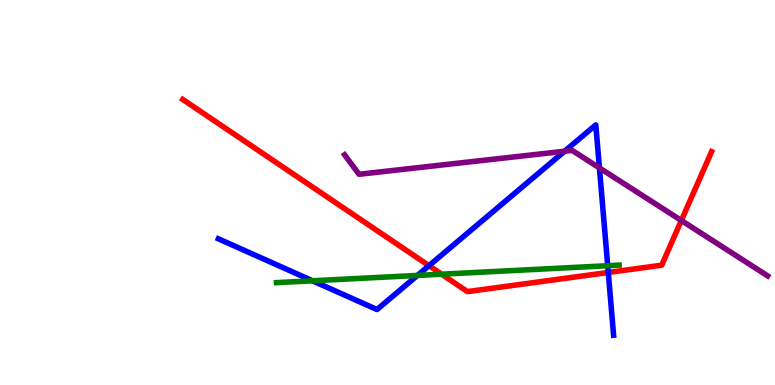[{'lines': ['blue', 'red'], 'intersections': [{'x': 5.54, 'y': 3.1}, {'x': 7.85, 'y': 2.92}]}, {'lines': ['green', 'red'], 'intersections': [{'x': 5.7, 'y': 2.88}]}, {'lines': ['purple', 'red'], 'intersections': [{'x': 8.79, 'y': 4.27}]}, {'lines': ['blue', 'green'], 'intersections': [{'x': 4.03, 'y': 2.71}, {'x': 5.39, 'y': 2.85}, {'x': 7.84, 'y': 3.1}]}, {'lines': ['blue', 'purple'], 'intersections': [{'x': 7.29, 'y': 6.07}, {'x': 7.73, 'y': 5.64}]}, {'lines': ['green', 'purple'], 'intersections': []}]